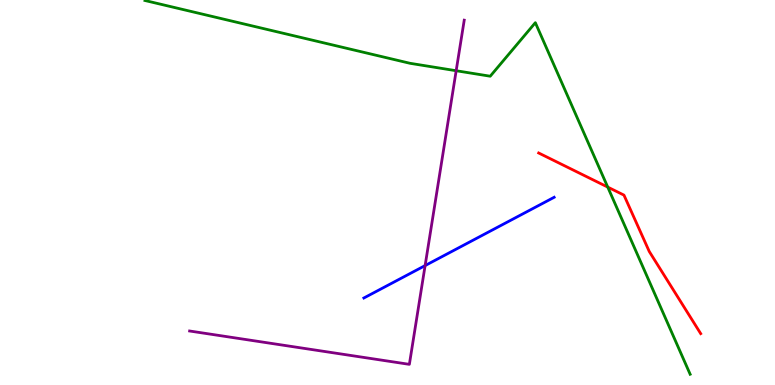[{'lines': ['blue', 'red'], 'intersections': []}, {'lines': ['green', 'red'], 'intersections': [{'x': 7.84, 'y': 5.14}]}, {'lines': ['purple', 'red'], 'intersections': []}, {'lines': ['blue', 'green'], 'intersections': []}, {'lines': ['blue', 'purple'], 'intersections': [{'x': 5.49, 'y': 3.1}]}, {'lines': ['green', 'purple'], 'intersections': [{'x': 5.89, 'y': 8.16}]}]